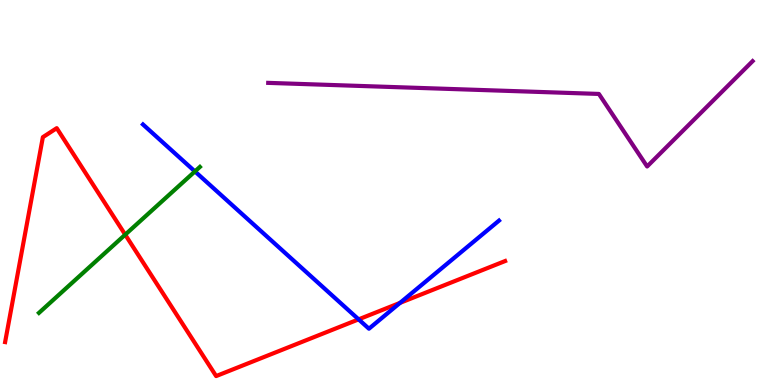[{'lines': ['blue', 'red'], 'intersections': [{'x': 4.63, 'y': 1.7}, {'x': 5.16, 'y': 2.13}]}, {'lines': ['green', 'red'], 'intersections': [{'x': 1.62, 'y': 3.9}]}, {'lines': ['purple', 'red'], 'intersections': []}, {'lines': ['blue', 'green'], 'intersections': [{'x': 2.52, 'y': 5.55}]}, {'lines': ['blue', 'purple'], 'intersections': []}, {'lines': ['green', 'purple'], 'intersections': []}]